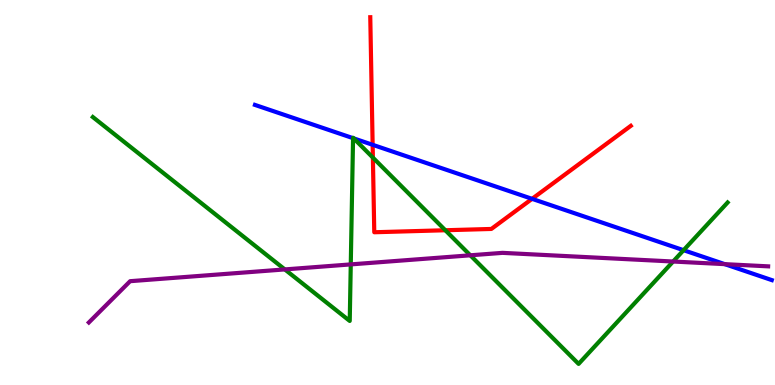[{'lines': ['blue', 'red'], 'intersections': [{'x': 4.81, 'y': 6.24}, {'x': 6.87, 'y': 4.84}]}, {'lines': ['green', 'red'], 'intersections': [{'x': 4.81, 'y': 5.91}, {'x': 5.75, 'y': 4.02}]}, {'lines': ['purple', 'red'], 'intersections': []}, {'lines': ['blue', 'green'], 'intersections': [{'x': 4.56, 'y': 6.41}, {'x': 4.56, 'y': 6.41}, {'x': 8.82, 'y': 3.5}]}, {'lines': ['blue', 'purple'], 'intersections': [{'x': 9.35, 'y': 3.14}]}, {'lines': ['green', 'purple'], 'intersections': [{'x': 3.68, 'y': 3.0}, {'x': 4.53, 'y': 3.13}, {'x': 6.07, 'y': 3.37}, {'x': 8.69, 'y': 3.21}]}]